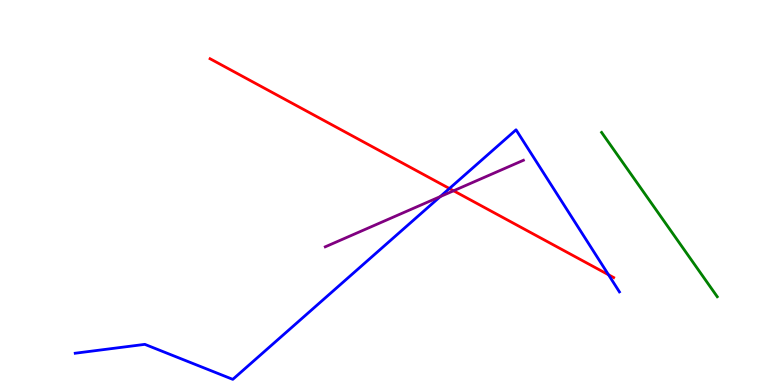[{'lines': ['blue', 'red'], 'intersections': [{'x': 5.8, 'y': 5.1}, {'x': 7.85, 'y': 2.86}]}, {'lines': ['green', 'red'], 'intersections': []}, {'lines': ['purple', 'red'], 'intersections': [{'x': 5.85, 'y': 5.04}]}, {'lines': ['blue', 'green'], 'intersections': []}, {'lines': ['blue', 'purple'], 'intersections': [{'x': 5.68, 'y': 4.89}]}, {'lines': ['green', 'purple'], 'intersections': []}]